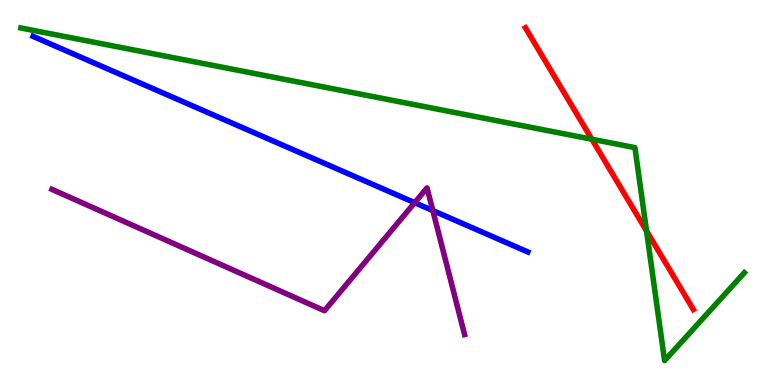[{'lines': ['blue', 'red'], 'intersections': []}, {'lines': ['green', 'red'], 'intersections': [{'x': 7.64, 'y': 6.38}, {'x': 8.34, 'y': 4.0}]}, {'lines': ['purple', 'red'], 'intersections': []}, {'lines': ['blue', 'green'], 'intersections': []}, {'lines': ['blue', 'purple'], 'intersections': [{'x': 5.35, 'y': 4.74}, {'x': 5.58, 'y': 4.53}]}, {'lines': ['green', 'purple'], 'intersections': []}]